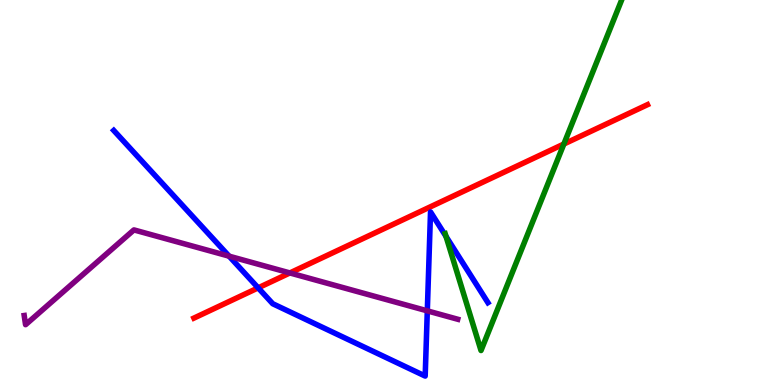[{'lines': ['blue', 'red'], 'intersections': [{'x': 3.33, 'y': 2.52}]}, {'lines': ['green', 'red'], 'intersections': [{'x': 7.28, 'y': 6.26}]}, {'lines': ['purple', 'red'], 'intersections': [{'x': 3.74, 'y': 2.91}]}, {'lines': ['blue', 'green'], 'intersections': [{'x': 5.76, 'y': 3.86}]}, {'lines': ['blue', 'purple'], 'intersections': [{'x': 2.96, 'y': 3.35}, {'x': 5.51, 'y': 1.93}]}, {'lines': ['green', 'purple'], 'intersections': []}]